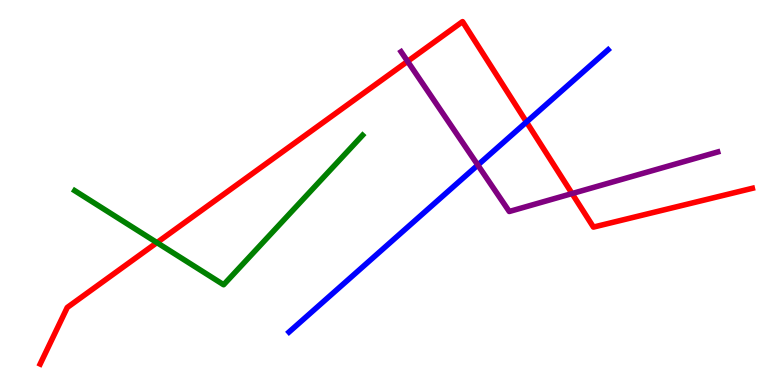[{'lines': ['blue', 'red'], 'intersections': [{'x': 6.79, 'y': 6.83}]}, {'lines': ['green', 'red'], 'intersections': [{'x': 2.03, 'y': 3.7}]}, {'lines': ['purple', 'red'], 'intersections': [{'x': 5.26, 'y': 8.41}, {'x': 7.38, 'y': 4.97}]}, {'lines': ['blue', 'green'], 'intersections': []}, {'lines': ['blue', 'purple'], 'intersections': [{'x': 6.17, 'y': 5.71}]}, {'lines': ['green', 'purple'], 'intersections': []}]